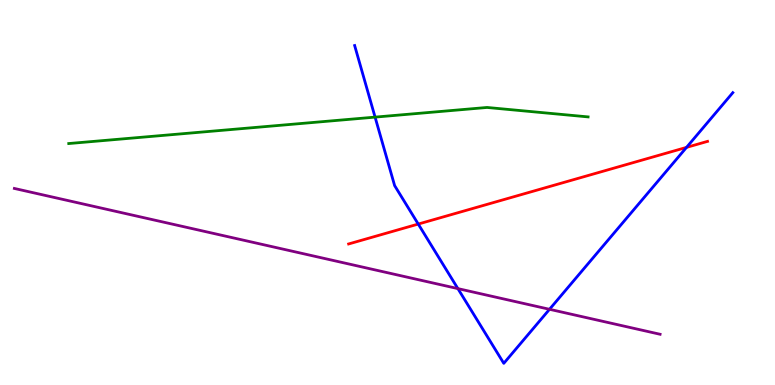[{'lines': ['blue', 'red'], 'intersections': [{'x': 5.4, 'y': 4.18}, {'x': 8.86, 'y': 6.17}]}, {'lines': ['green', 'red'], 'intersections': []}, {'lines': ['purple', 'red'], 'intersections': []}, {'lines': ['blue', 'green'], 'intersections': [{'x': 4.84, 'y': 6.96}]}, {'lines': ['blue', 'purple'], 'intersections': [{'x': 5.91, 'y': 2.5}, {'x': 7.09, 'y': 1.97}]}, {'lines': ['green', 'purple'], 'intersections': []}]